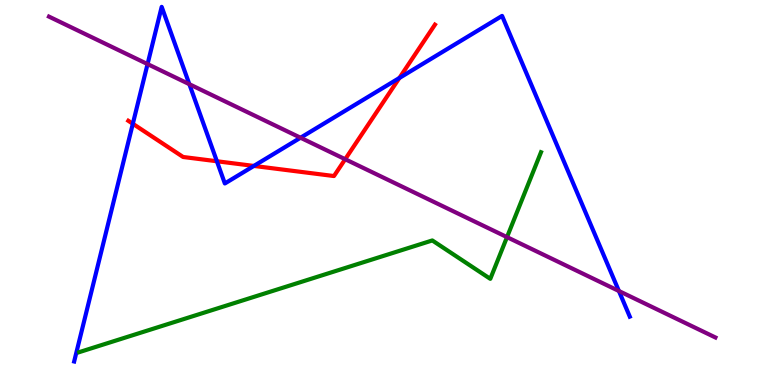[{'lines': ['blue', 'red'], 'intersections': [{'x': 1.71, 'y': 6.79}, {'x': 2.8, 'y': 5.81}, {'x': 3.28, 'y': 5.69}, {'x': 5.15, 'y': 7.97}]}, {'lines': ['green', 'red'], 'intersections': []}, {'lines': ['purple', 'red'], 'intersections': [{'x': 4.45, 'y': 5.86}]}, {'lines': ['blue', 'green'], 'intersections': []}, {'lines': ['blue', 'purple'], 'intersections': [{'x': 1.9, 'y': 8.34}, {'x': 2.44, 'y': 7.81}, {'x': 3.88, 'y': 6.42}, {'x': 7.99, 'y': 2.44}]}, {'lines': ['green', 'purple'], 'intersections': [{'x': 6.54, 'y': 3.84}]}]